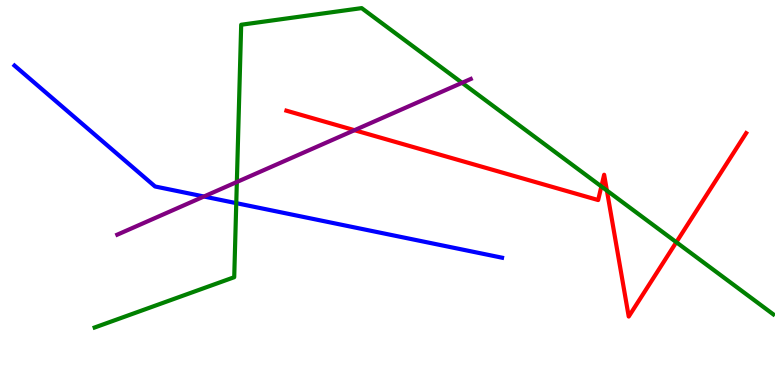[{'lines': ['blue', 'red'], 'intersections': []}, {'lines': ['green', 'red'], 'intersections': [{'x': 7.76, 'y': 5.16}, {'x': 7.83, 'y': 5.05}, {'x': 8.73, 'y': 3.71}]}, {'lines': ['purple', 'red'], 'intersections': [{'x': 4.57, 'y': 6.62}]}, {'lines': ['blue', 'green'], 'intersections': [{'x': 3.05, 'y': 4.72}]}, {'lines': ['blue', 'purple'], 'intersections': [{'x': 2.63, 'y': 4.9}]}, {'lines': ['green', 'purple'], 'intersections': [{'x': 3.06, 'y': 5.27}, {'x': 5.96, 'y': 7.85}]}]